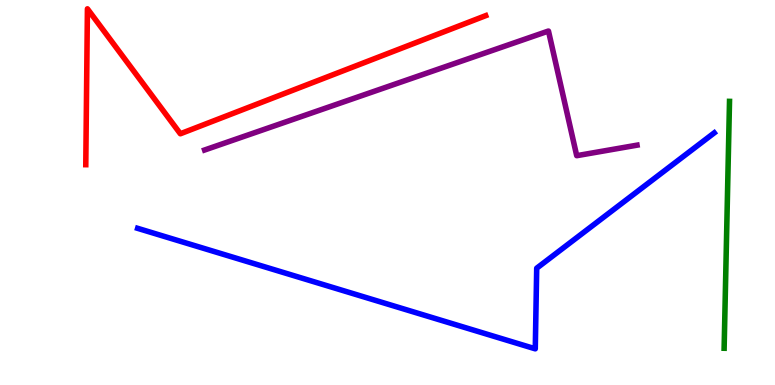[{'lines': ['blue', 'red'], 'intersections': []}, {'lines': ['green', 'red'], 'intersections': []}, {'lines': ['purple', 'red'], 'intersections': []}, {'lines': ['blue', 'green'], 'intersections': []}, {'lines': ['blue', 'purple'], 'intersections': []}, {'lines': ['green', 'purple'], 'intersections': []}]